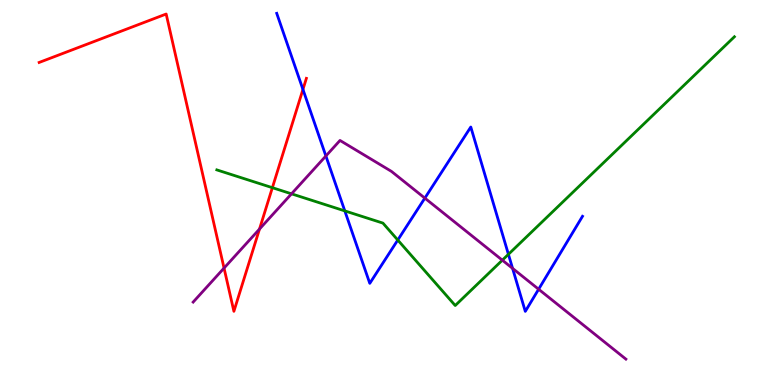[{'lines': ['blue', 'red'], 'intersections': [{'x': 3.91, 'y': 7.68}]}, {'lines': ['green', 'red'], 'intersections': [{'x': 3.51, 'y': 5.12}]}, {'lines': ['purple', 'red'], 'intersections': [{'x': 2.89, 'y': 3.04}, {'x': 3.35, 'y': 4.05}]}, {'lines': ['blue', 'green'], 'intersections': [{'x': 4.45, 'y': 4.52}, {'x': 5.13, 'y': 3.77}, {'x': 6.56, 'y': 3.39}]}, {'lines': ['blue', 'purple'], 'intersections': [{'x': 4.2, 'y': 5.95}, {'x': 5.48, 'y': 4.85}, {'x': 6.61, 'y': 3.03}, {'x': 6.95, 'y': 2.49}]}, {'lines': ['green', 'purple'], 'intersections': [{'x': 3.76, 'y': 4.97}, {'x': 6.48, 'y': 3.24}]}]